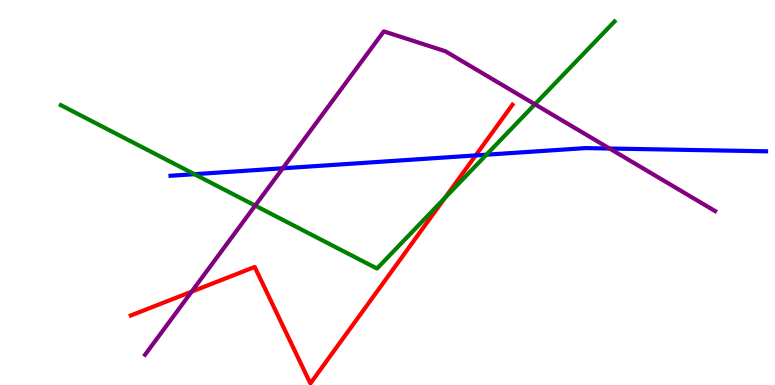[{'lines': ['blue', 'red'], 'intersections': [{'x': 6.14, 'y': 5.96}]}, {'lines': ['green', 'red'], 'intersections': [{'x': 5.74, 'y': 4.86}]}, {'lines': ['purple', 'red'], 'intersections': [{'x': 2.47, 'y': 2.42}]}, {'lines': ['blue', 'green'], 'intersections': [{'x': 2.51, 'y': 5.48}, {'x': 6.28, 'y': 5.98}]}, {'lines': ['blue', 'purple'], 'intersections': [{'x': 3.65, 'y': 5.63}, {'x': 7.87, 'y': 6.14}]}, {'lines': ['green', 'purple'], 'intersections': [{'x': 3.29, 'y': 4.66}, {'x': 6.9, 'y': 7.29}]}]